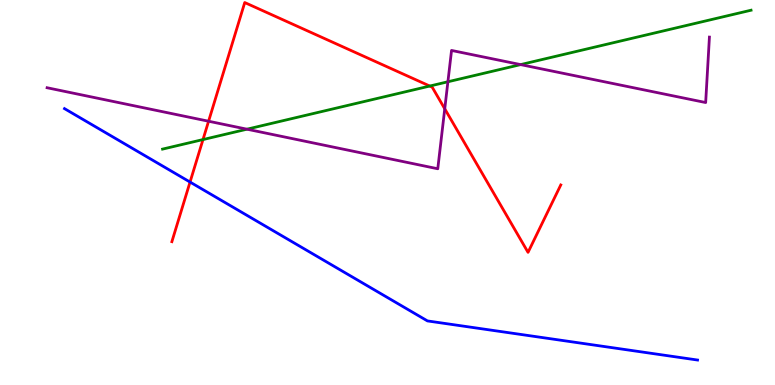[{'lines': ['blue', 'red'], 'intersections': [{'x': 2.45, 'y': 5.27}]}, {'lines': ['green', 'red'], 'intersections': [{'x': 2.62, 'y': 6.37}, {'x': 5.55, 'y': 7.77}]}, {'lines': ['purple', 'red'], 'intersections': [{'x': 2.69, 'y': 6.85}, {'x': 5.74, 'y': 7.17}]}, {'lines': ['blue', 'green'], 'intersections': []}, {'lines': ['blue', 'purple'], 'intersections': []}, {'lines': ['green', 'purple'], 'intersections': [{'x': 3.19, 'y': 6.64}, {'x': 5.78, 'y': 7.88}, {'x': 6.72, 'y': 8.32}]}]